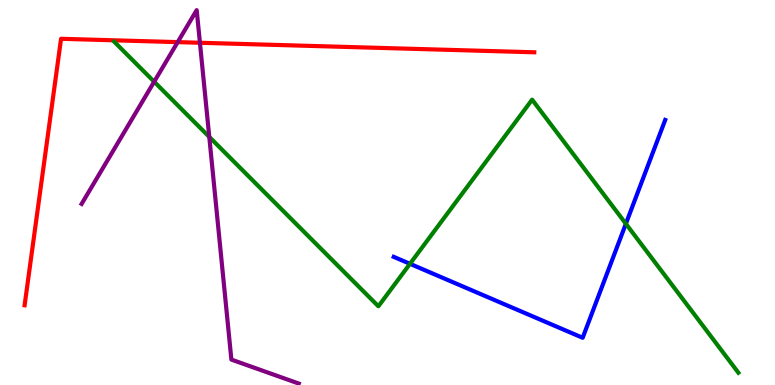[{'lines': ['blue', 'red'], 'intersections': []}, {'lines': ['green', 'red'], 'intersections': []}, {'lines': ['purple', 'red'], 'intersections': [{'x': 2.29, 'y': 8.91}, {'x': 2.58, 'y': 8.89}]}, {'lines': ['blue', 'green'], 'intersections': [{'x': 5.29, 'y': 3.15}, {'x': 8.08, 'y': 4.19}]}, {'lines': ['blue', 'purple'], 'intersections': []}, {'lines': ['green', 'purple'], 'intersections': [{'x': 1.99, 'y': 7.88}, {'x': 2.7, 'y': 6.44}]}]